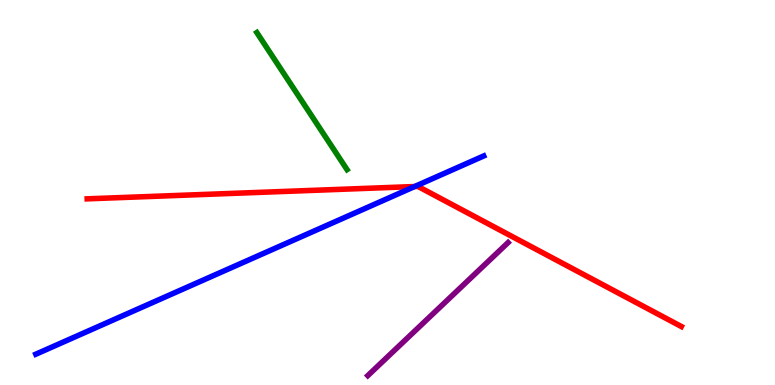[{'lines': ['blue', 'red'], 'intersections': [{'x': 5.35, 'y': 5.15}]}, {'lines': ['green', 'red'], 'intersections': []}, {'lines': ['purple', 'red'], 'intersections': []}, {'lines': ['blue', 'green'], 'intersections': []}, {'lines': ['blue', 'purple'], 'intersections': []}, {'lines': ['green', 'purple'], 'intersections': []}]